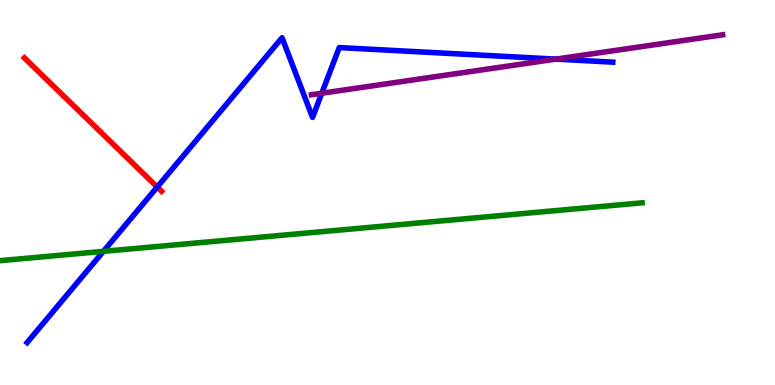[{'lines': ['blue', 'red'], 'intersections': [{'x': 2.03, 'y': 5.14}]}, {'lines': ['green', 'red'], 'intersections': []}, {'lines': ['purple', 'red'], 'intersections': []}, {'lines': ['blue', 'green'], 'intersections': [{'x': 1.33, 'y': 3.47}]}, {'lines': ['blue', 'purple'], 'intersections': [{'x': 4.15, 'y': 7.58}, {'x': 7.17, 'y': 8.46}]}, {'lines': ['green', 'purple'], 'intersections': []}]